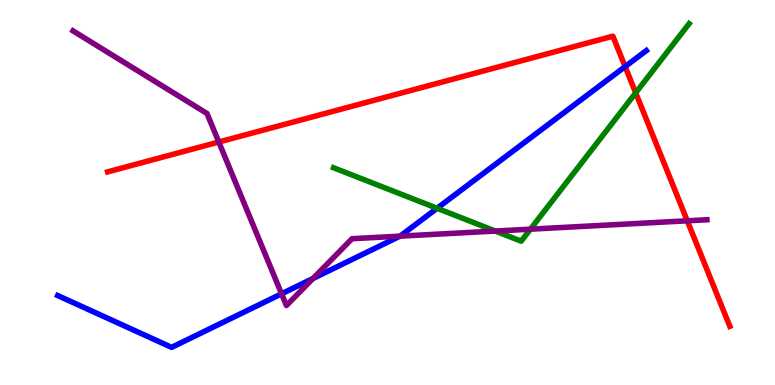[{'lines': ['blue', 'red'], 'intersections': [{'x': 8.07, 'y': 8.27}]}, {'lines': ['green', 'red'], 'intersections': [{'x': 8.2, 'y': 7.59}]}, {'lines': ['purple', 'red'], 'intersections': [{'x': 2.82, 'y': 6.31}, {'x': 8.87, 'y': 4.26}]}, {'lines': ['blue', 'green'], 'intersections': [{'x': 5.64, 'y': 4.59}]}, {'lines': ['blue', 'purple'], 'intersections': [{'x': 3.63, 'y': 2.37}, {'x': 4.04, 'y': 2.77}, {'x': 5.16, 'y': 3.87}]}, {'lines': ['green', 'purple'], 'intersections': [{'x': 6.39, 'y': 4.0}, {'x': 6.84, 'y': 4.05}]}]